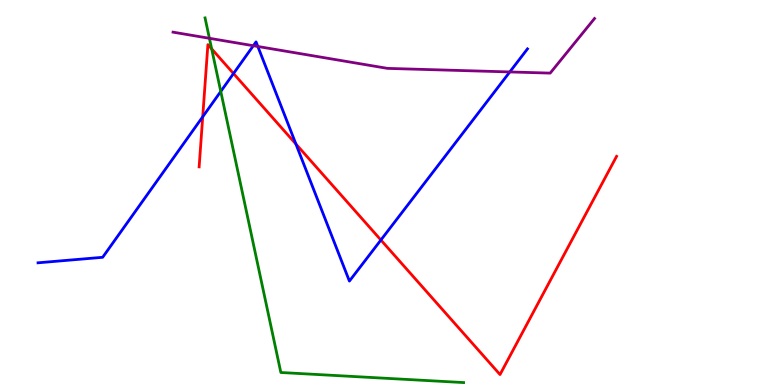[{'lines': ['blue', 'red'], 'intersections': [{'x': 2.62, 'y': 6.97}, {'x': 3.01, 'y': 8.09}, {'x': 3.82, 'y': 6.26}, {'x': 4.91, 'y': 3.77}]}, {'lines': ['green', 'red'], 'intersections': [{'x': 2.73, 'y': 8.73}]}, {'lines': ['purple', 'red'], 'intersections': []}, {'lines': ['blue', 'green'], 'intersections': [{'x': 2.85, 'y': 7.62}]}, {'lines': ['blue', 'purple'], 'intersections': [{'x': 3.27, 'y': 8.81}, {'x': 3.33, 'y': 8.79}, {'x': 6.58, 'y': 8.13}]}, {'lines': ['green', 'purple'], 'intersections': [{'x': 2.7, 'y': 9.01}]}]